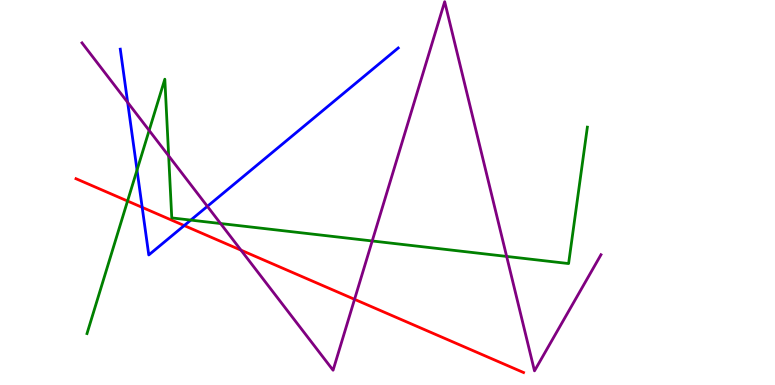[{'lines': ['blue', 'red'], 'intersections': [{'x': 1.83, 'y': 4.61}, {'x': 2.38, 'y': 4.14}]}, {'lines': ['green', 'red'], 'intersections': [{'x': 1.65, 'y': 4.78}]}, {'lines': ['purple', 'red'], 'intersections': [{'x': 3.11, 'y': 3.5}, {'x': 4.57, 'y': 2.23}]}, {'lines': ['blue', 'green'], 'intersections': [{'x': 1.77, 'y': 5.58}, {'x': 2.46, 'y': 4.28}]}, {'lines': ['blue', 'purple'], 'intersections': [{'x': 1.65, 'y': 7.34}, {'x': 2.68, 'y': 4.64}]}, {'lines': ['green', 'purple'], 'intersections': [{'x': 1.92, 'y': 6.61}, {'x': 2.18, 'y': 5.95}, {'x': 2.85, 'y': 4.19}, {'x': 4.8, 'y': 3.74}, {'x': 6.54, 'y': 3.34}]}]